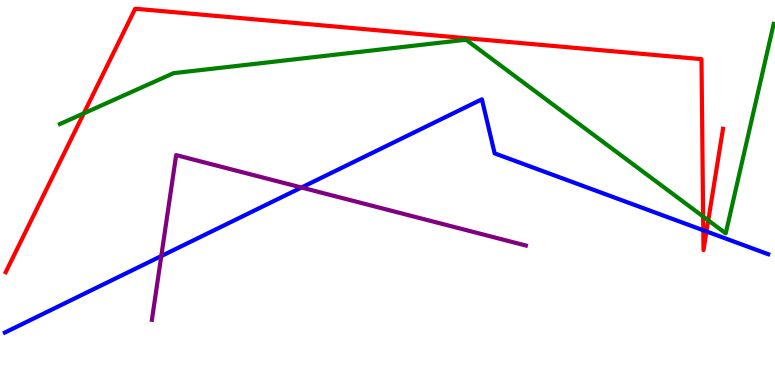[{'lines': ['blue', 'red'], 'intersections': [{'x': 9.07, 'y': 4.02}, {'x': 9.12, 'y': 3.99}]}, {'lines': ['green', 'red'], 'intersections': [{'x': 1.08, 'y': 7.06}, {'x': 9.07, 'y': 4.38}, {'x': 9.14, 'y': 4.28}]}, {'lines': ['purple', 'red'], 'intersections': []}, {'lines': ['blue', 'green'], 'intersections': []}, {'lines': ['blue', 'purple'], 'intersections': [{'x': 2.08, 'y': 3.35}, {'x': 3.89, 'y': 5.13}]}, {'lines': ['green', 'purple'], 'intersections': []}]